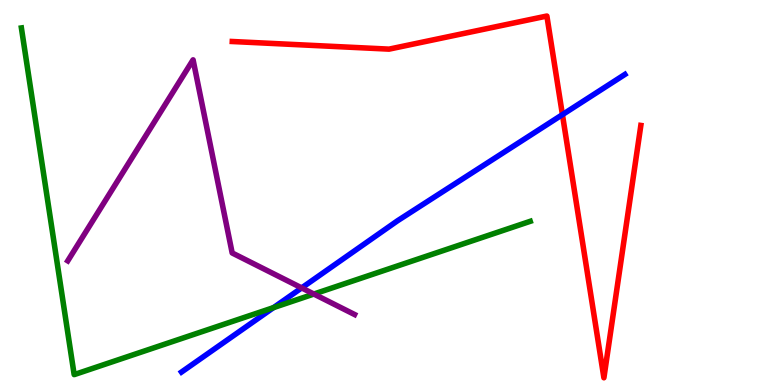[{'lines': ['blue', 'red'], 'intersections': [{'x': 7.26, 'y': 7.02}]}, {'lines': ['green', 'red'], 'intersections': []}, {'lines': ['purple', 'red'], 'intersections': []}, {'lines': ['blue', 'green'], 'intersections': [{'x': 3.53, 'y': 2.01}]}, {'lines': ['blue', 'purple'], 'intersections': [{'x': 3.89, 'y': 2.52}]}, {'lines': ['green', 'purple'], 'intersections': [{'x': 4.05, 'y': 2.36}]}]